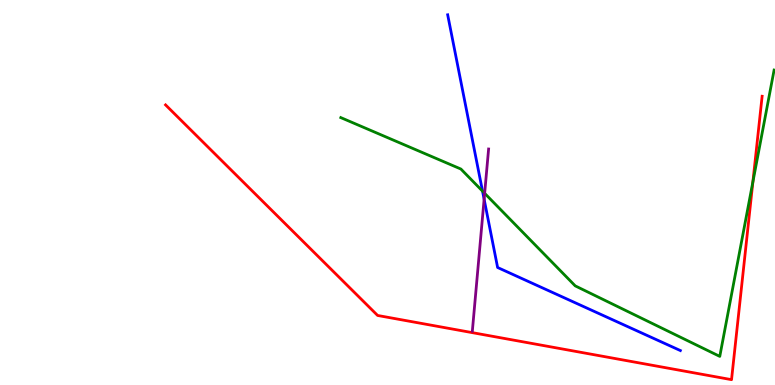[{'lines': ['blue', 'red'], 'intersections': []}, {'lines': ['green', 'red'], 'intersections': [{'x': 9.71, 'y': 5.28}]}, {'lines': ['purple', 'red'], 'intersections': []}, {'lines': ['blue', 'green'], 'intersections': [{'x': 6.23, 'y': 5.04}]}, {'lines': ['blue', 'purple'], 'intersections': [{'x': 6.25, 'y': 4.83}]}, {'lines': ['green', 'purple'], 'intersections': [{'x': 6.25, 'y': 4.98}]}]